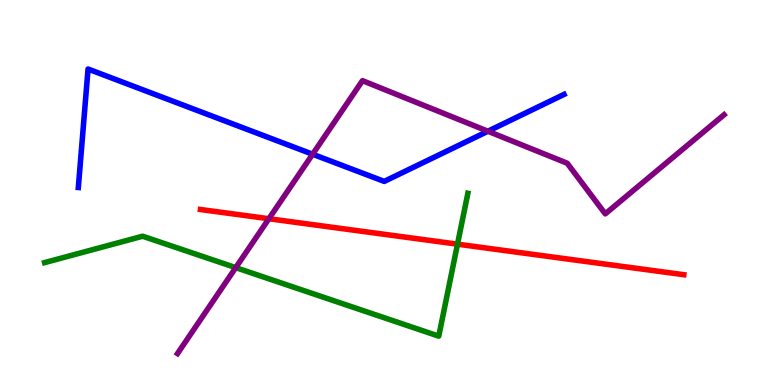[{'lines': ['blue', 'red'], 'intersections': []}, {'lines': ['green', 'red'], 'intersections': [{'x': 5.9, 'y': 3.66}]}, {'lines': ['purple', 'red'], 'intersections': [{'x': 3.47, 'y': 4.32}]}, {'lines': ['blue', 'green'], 'intersections': []}, {'lines': ['blue', 'purple'], 'intersections': [{'x': 4.03, 'y': 5.99}, {'x': 6.3, 'y': 6.59}]}, {'lines': ['green', 'purple'], 'intersections': [{'x': 3.04, 'y': 3.05}]}]